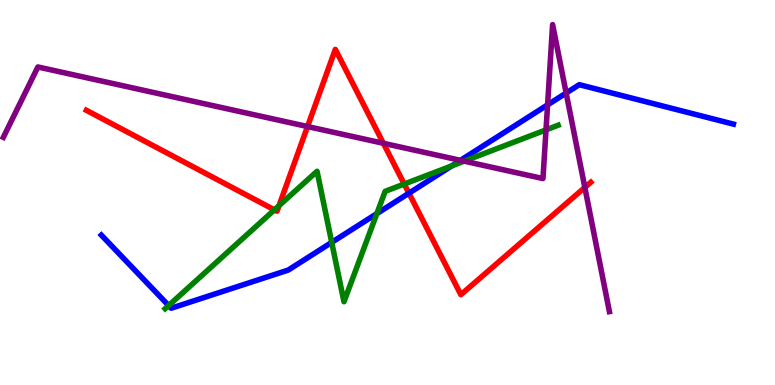[{'lines': ['blue', 'red'], 'intersections': [{'x': 5.28, 'y': 4.98}]}, {'lines': ['green', 'red'], 'intersections': [{'x': 3.54, 'y': 4.55}, {'x': 3.6, 'y': 4.66}, {'x': 5.22, 'y': 5.22}]}, {'lines': ['purple', 'red'], 'intersections': [{'x': 3.97, 'y': 6.71}, {'x': 4.95, 'y': 6.28}, {'x': 7.55, 'y': 5.13}]}, {'lines': ['blue', 'green'], 'intersections': [{'x': 2.18, 'y': 2.06}, {'x': 4.28, 'y': 3.7}, {'x': 4.86, 'y': 4.45}, {'x': 5.83, 'y': 5.69}]}, {'lines': ['blue', 'purple'], 'intersections': [{'x': 5.94, 'y': 5.84}, {'x': 7.07, 'y': 7.28}, {'x': 7.31, 'y': 7.58}]}, {'lines': ['green', 'purple'], 'intersections': [{'x': 5.99, 'y': 5.81}, {'x': 7.05, 'y': 6.63}]}]